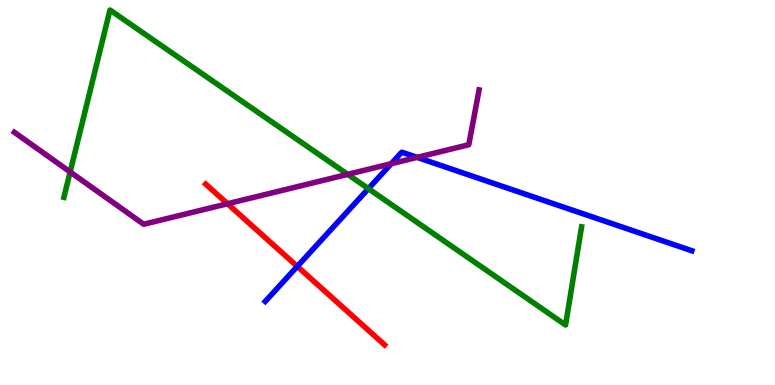[{'lines': ['blue', 'red'], 'intersections': [{'x': 3.84, 'y': 3.08}]}, {'lines': ['green', 'red'], 'intersections': []}, {'lines': ['purple', 'red'], 'intersections': [{'x': 2.94, 'y': 4.71}]}, {'lines': ['blue', 'green'], 'intersections': [{'x': 4.75, 'y': 5.1}]}, {'lines': ['blue', 'purple'], 'intersections': [{'x': 5.05, 'y': 5.75}, {'x': 5.38, 'y': 5.91}]}, {'lines': ['green', 'purple'], 'intersections': [{'x': 0.905, 'y': 5.53}, {'x': 4.49, 'y': 5.47}]}]